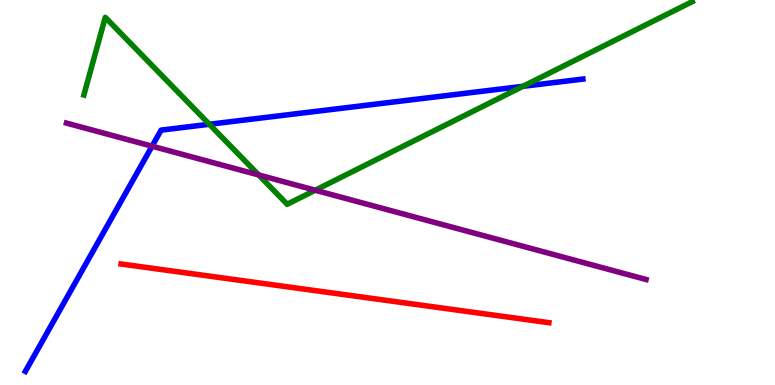[{'lines': ['blue', 'red'], 'intersections': []}, {'lines': ['green', 'red'], 'intersections': []}, {'lines': ['purple', 'red'], 'intersections': []}, {'lines': ['blue', 'green'], 'intersections': [{'x': 2.7, 'y': 6.77}, {'x': 6.75, 'y': 7.76}]}, {'lines': ['blue', 'purple'], 'intersections': [{'x': 1.96, 'y': 6.2}]}, {'lines': ['green', 'purple'], 'intersections': [{'x': 3.34, 'y': 5.46}, {'x': 4.07, 'y': 5.06}]}]